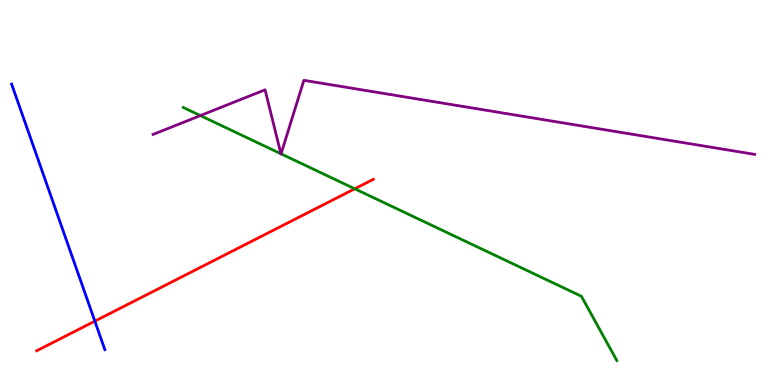[{'lines': ['blue', 'red'], 'intersections': [{'x': 1.22, 'y': 1.66}]}, {'lines': ['green', 'red'], 'intersections': [{'x': 4.58, 'y': 5.1}]}, {'lines': ['purple', 'red'], 'intersections': []}, {'lines': ['blue', 'green'], 'intersections': []}, {'lines': ['blue', 'purple'], 'intersections': []}, {'lines': ['green', 'purple'], 'intersections': [{'x': 2.59, 'y': 7.0}, {'x': 3.62, 'y': 6.01}, {'x': 3.63, 'y': 6.0}]}]